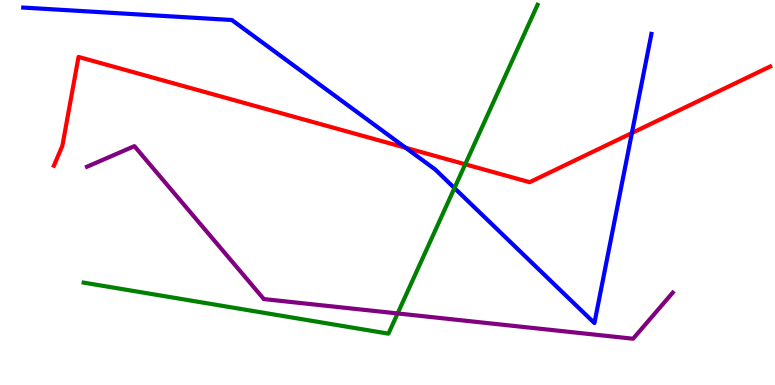[{'lines': ['blue', 'red'], 'intersections': [{'x': 5.23, 'y': 6.16}, {'x': 8.15, 'y': 6.55}]}, {'lines': ['green', 'red'], 'intersections': [{'x': 6.0, 'y': 5.73}]}, {'lines': ['purple', 'red'], 'intersections': []}, {'lines': ['blue', 'green'], 'intersections': [{'x': 5.86, 'y': 5.12}]}, {'lines': ['blue', 'purple'], 'intersections': []}, {'lines': ['green', 'purple'], 'intersections': [{'x': 5.13, 'y': 1.86}]}]